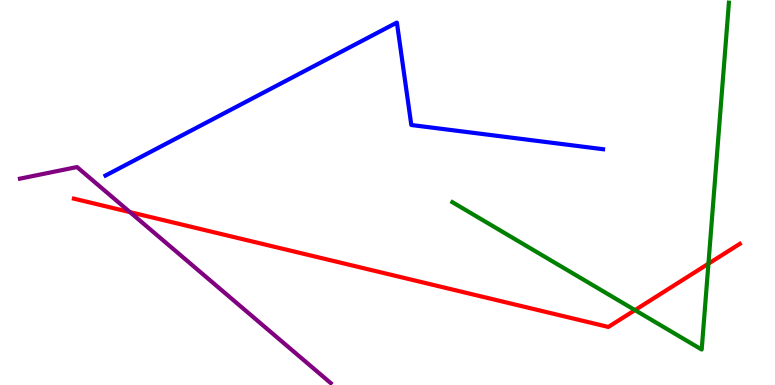[{'lines': ['blue', 'red'], 'intersections': []}, {'lines': ['green', 'red'], 'intersections': [{'x': 8.19, 'y': 1.95}, {'x': 9.14, 'y': 3.15}]}, {'lines': ['purple', 'red'], 'intersections': [{'x': 1.68, 'y': 4.49}]}, {'lines': ['blue', 'green'], 'intersections': []}, {'lines': ['blue', 'purple'], 'intersections': []}, {'lines': ['green', 'purple'], 'intersections': []}]